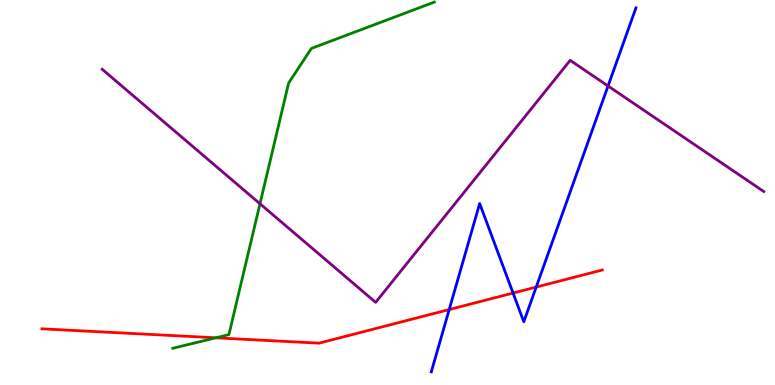[{'lines': ['blue', 'red'], 'intersections': [{'x': 5.8, 'y': 1.96}, {'x': 6.62, 'y': 2.39}, {'x': 6.92, 'y': 2.54}]}, {'lines': ['green', 'red'], 'intersections': [{'x': 2.79, 'y': 1.23}]}, {'lines': ['purple', 'red'], 'intersections': []}, {'lines': ['blue', 'green'], 'intersections': []}, {'lines': ['blue', 'purple'], 'intersections': [{'x': 7.85, 'y': 7.77}]}, {'lines': ['green', 'purple'], 'intersections': [{'x': 3.35, 'y': 4.71}]}]